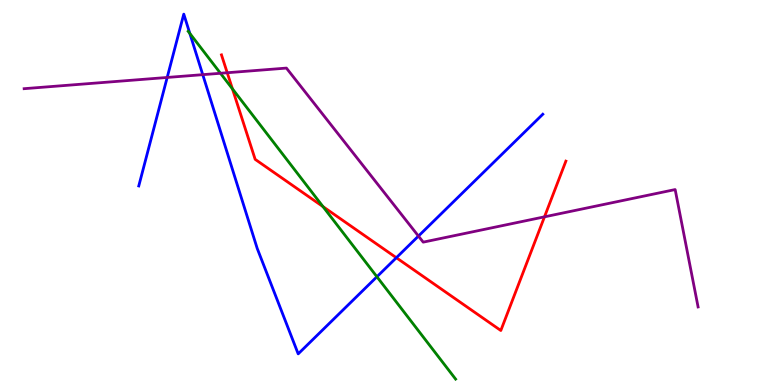[{'lines': ['blue', 'red'], 'intersections': [{'x': 5.11, 'y': 3.31}]}, {'lines': ['green', 'red'], 'intersections': [{'x': 3.0, 'y': 7.69}, {'x': 4.17, 'y': 4.63}]}, {'lines': ['purple', 'red'], 'intersections': [{'x': 2.93, 'y': 8.11}, {'x': 7.03, 'y': 4.37}]}, {'lines': ['blue', 'green'], 'intersections': [{'x': 2.45, 'y': 9.13}, {'x': 4.86, 'y': 2.81}]}, {'lines': ['blue', 'purple'], 'intersections': [{'x': 2.16, 'y': 7.99}, {'x': 2.62, 'y': 8.06}, {'x': 5.4, 'y': 3.87}]}, {'lines': ['green', 'purple'], 'intersections': [{'x': 2.84, 'y': 8.1}]}]